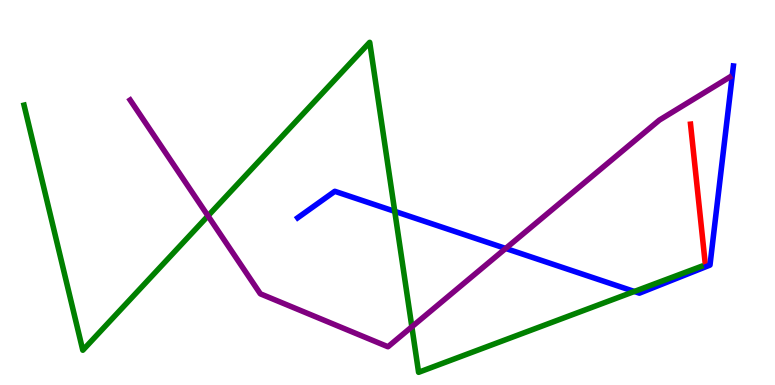[{'lines': ['blue', 'red'], 'intersections': []}, {'lines': ['green', 'red'], 'intersections': []}, {'lines': ['purple', 'red'], 'intersections': []}, {'lines': ['blue', 'green'], 'intersections': [{'x': 5.09, 'y': 4.51}, {'x': 8.19, 'y': 2.43}]}, {'lines': ['blue', 'purple'], 'intersections': [{'x': 6.52, 'y': 3.55}]}, {'lines': ['green', 'purple'], 'intersections': [{'x': 2.68, 'y': 4.39}, {'x': 5.31, 'y': 1.51}]}]